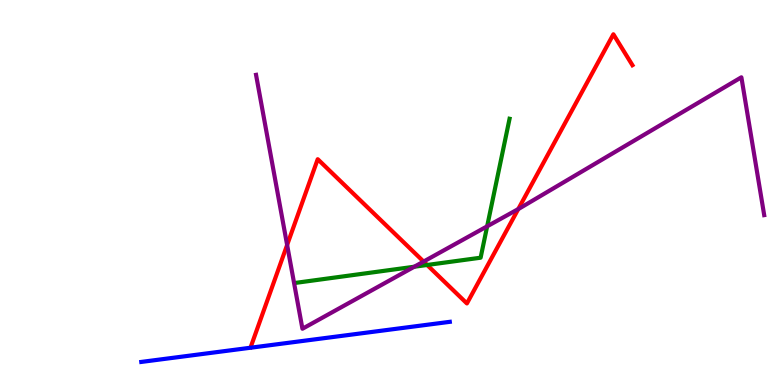[{'lines': ['blue', 'red'], 'intersections': []}, {'lines': ['green', 'red'], 'intersections': [{'x': 5.51, 'y': 3.12}]}, {'lines': ['purple', 'red'], 'intersections': [{'x': 3.7, 'y': 3.64}, {'x': 5.47, 'y': 3.21}, {'x': 6.69, 'y': 4.57}]}, {'lines': ['blue', 'green'], 'intersections': []}, {'lines': ['blue', 'purple'], 'intersections': []}, {'lines': ['green', 'purple'], 'intersections': [{'x': 5.35, 'y': 3.07}, {'x': 6.29, 'y': 4.12}]}]